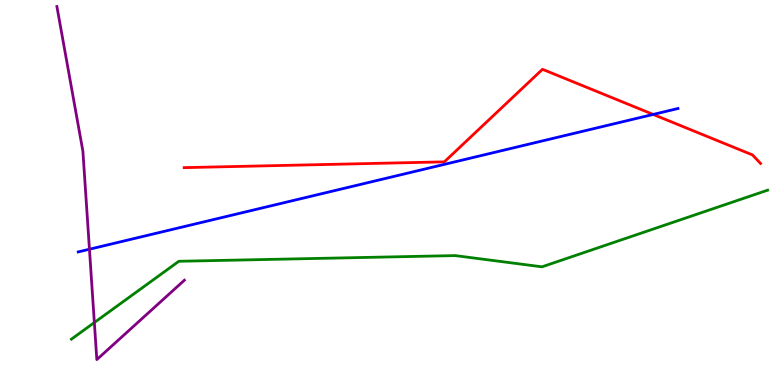[{'lines': ['blue', 'red'], 'intersections': [{'x': 8.43, 'y': 7.03}]}, {'lines': ['green', 'red'], 'intersections': []}, {'lines': ['purple', 'red'], 'intersections': []}, {'lines': ['blue', 'green'], 'intersections': []}, {'lines': ['blue', 'purple'], 'intersections': [{'x': 1.15, 'y': 3.53}]}, {'lines': ['green', 'purple'], 'intersections': [{'x': 1.22, 'y': 1.62}]}]